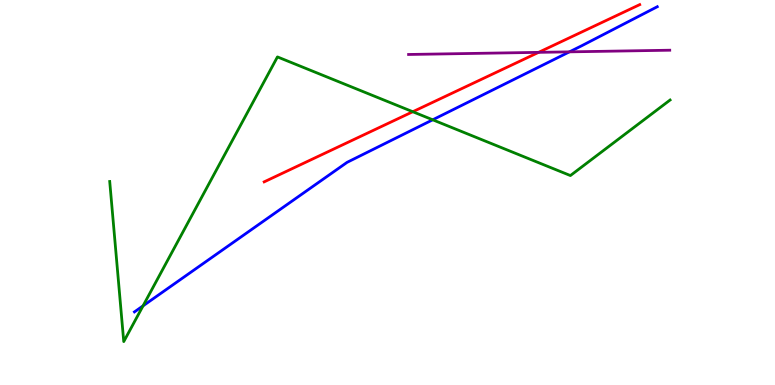[{'lines': ['blue', 'red'], 'intersections': []}, {'lines': ['green', 'red'], 'intersections': [{'x': 5.33, 'y': 7.1}]}, {'lines': ['purple', 'red'], 'intersections': [{'x': 6.95, 'y': 8.64}]}, {'lines': ['blue', 'green'], 'intersections': [{'x': 1.85, 'y': 2.06}, {'x': 5.58, 'y': 6.89}]}, {'lines': ['blue', 'purple'], 'intersections': [{'x': 7.35, 'y': 8.65}]}, {'lines': ['green', 'purple'], 'intersections': []}]